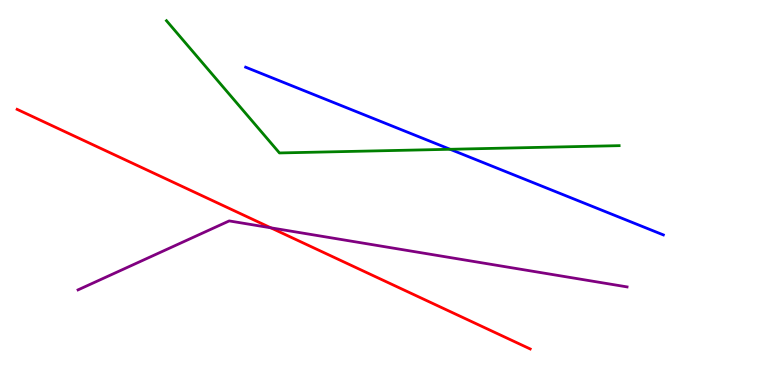[{'lines': ['blue', 'red'], 'intersections': []}, {'lines': ['green', 'red'], 'intersections': []}, {'lines': ['purple', 'red'], 'intersections': [{'x': 3.49, 'y': 4.08}]}, {'lines': ['blue', 'green'], 'intersections': [{'x': 5.81, 'y': 6.12}]}, {'lines': ['blue', 'purple'], 'intersections': []}, {'lines': ['green', 'purple'], 'intersections': []}]